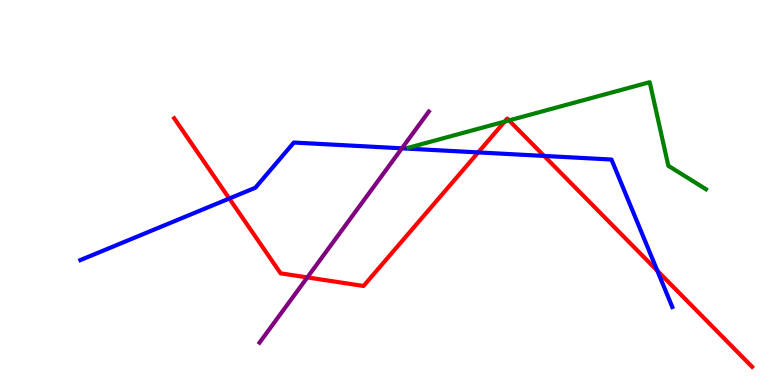[{'lines': ['blue', 'red'], 'intersections': [{'x': 2.96, 'y': 4.84}, {'x': 6.17, 'y': 6.04}, {'x': 7.02, 'y': 5.95}, {'x': 8.48, 'y': 2.97}]}, {'lines': ['green', 'red'], 'intersections': [{'x': 6.51, 'y': 6.84}, {'x': 6.57, 'y': 6.87}]}, {'lines': ['purple', 'red'], 'intersections': [{'x': 3.97, 'y': 2.79}]}, {'lines': ['blue', 'green'], 'intersections': []}, {'lines': ['blue', 'purple'], 'intersections': [{'x': 5.19, 'y': 6.15}]}, {'lines': ['green', 'purple'], 'intersections': []}]